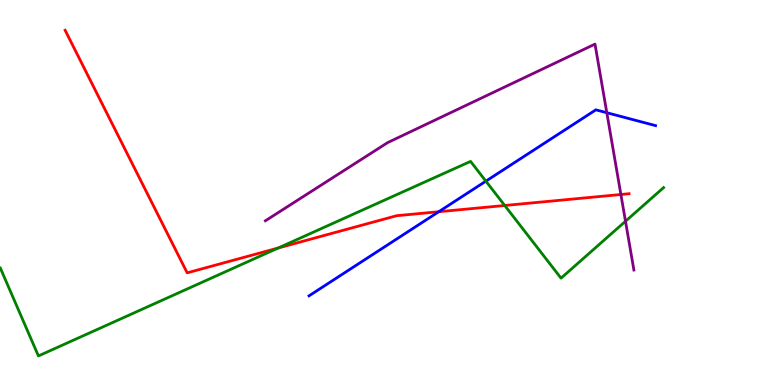[{'lines': ['blue', 'red'], 'intersections': [{'x': 5.66, 'y': 4.5}]}, {'lines': ['green', 'red'], 'intersections': [{'x': 3.59, 'y': 3.56}, {'x': 6.51, 'y': 4.66}]}, {'lines': ['purple', 'red'], 'intersections': [{'x': 8.01, 'y': 4.95}]}, {'lines': ['blue', 'green'], 'intersections': [{'x': 6.27, 'y': 5.29}]}, {'lines': ['blue', 'purple'], 'intersections': [{'x': 7.83, 'y': 7.07}]}, {'lines': ['green', 'purple'], 'intersections': [{'x': 8.07, 'y': 4.25}]}]